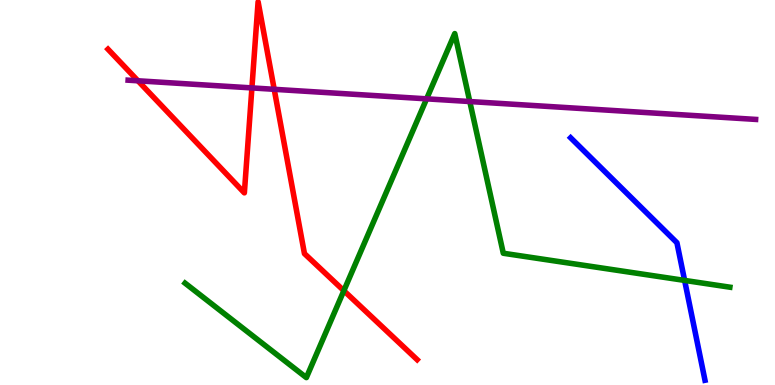[{'lines': ['blue', 'red'], 'intersections': []}, {'lines': ['green', 'red'], 'intersections': [{'x': 4.44, 'y': 2.45}]}, {'lines': ['purple', 'red'], 'intersections': [{'x': 1.78, 'y': 7.9}, {'x': 3.25, 'y': 7.72}, {'x': 3.54, 'y': 7.68}]}, {'lines': ['blue', 'green'], 'intersections': [{'x': 8.83, 'y': 2.72}]}, {'lines': ['blue', 'purple'], 'intersections': []}, {'lines': ['green', 'purple'], 'intersections': [{'x': 5.5, 'y': 7.43}, {'x': 6.06, 'y': 7.36}]}]